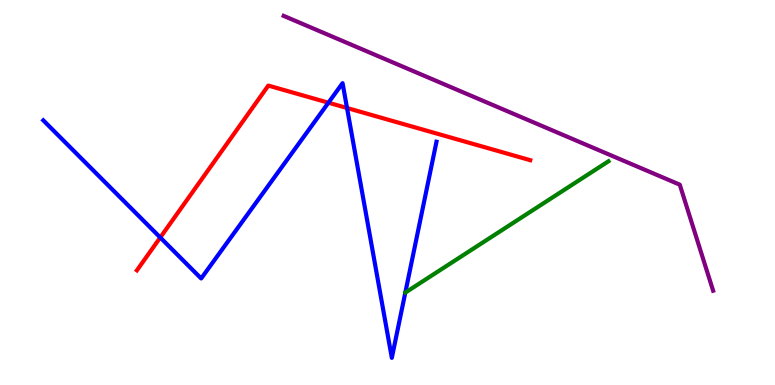[{'lines': ['blue', 'red'], 'intersections': [{'x': 2.07, 'y': 3.83}, {'x': 4.24, 'y': 7.33}, {'x': 4.48, 'y': 7.19}]}, {'lines': ['green', 'red'], 'intersections': []}, {'lines': ['purple', 'red'], 'intersections': []}, {'lines': ['blue', 'green'], 'intersections': []}, {'lines': ['blue', 'purple'], 'intersections': []}, {'lines': ['green', 'purple'], 'intersections': []}]